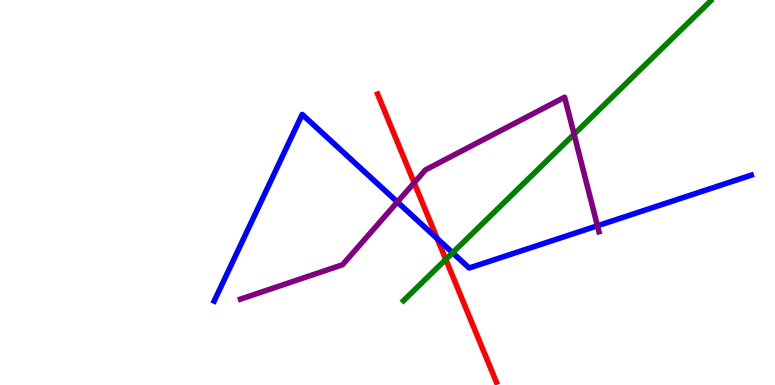[{'lines': ['blue', 'red'], 'intersections': [{'x': 5.64, 'y': 3.8}]}, {'lines': ['green', 'red'], 'intersections': [{'x': 5.75, 'y': 3.26}]}, {'lines': ['purple', 'red'], 'intersections': [{'x': 5.34, 'y': 5.25}]}, {'lines': ['blue', 'green'], 'intersections': [{'x': 5.84, 'y': 3.43}]}, {'lines': ['blue', 'purple'], 'intersections': [{'x': 5.13, 'y': 4.75}, {'x': 7.71, 'y': 4.14}]}, {'lines': ['green', 'purple'], 'intersections': [{'x': 7.41, 'y': 6.51}]}]